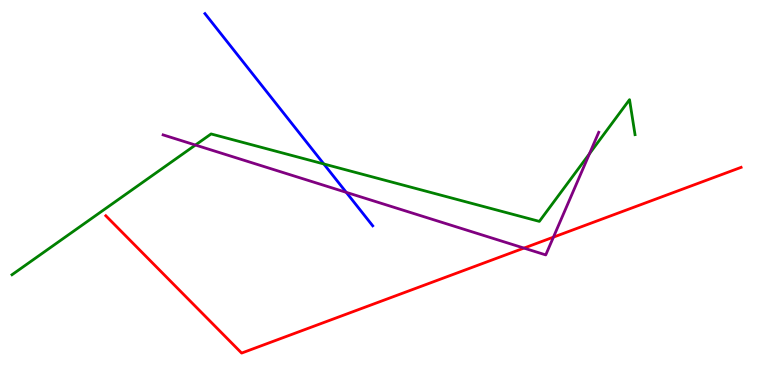[{'lines': ['blue', 'red'], 'intersections': []}, {'lines': ['green', 'red'], 'intersections': []}, {'lines': ['purple', 'red'], 'intersections': [{'x': 6.76, 'y': 3.56}, {'x': 7.14, 'y': 3.84}]}, {'lines': ['blue', 'green'], 'intersections': [{'x': 4.18, 'y': 5.74}]}, {'lines': ['blue', 'purple'], 'intersections': [{'x': 4.47, 'y': 5.0}]}, {'lines': ['green', 'purple'], 'intersections': [{'x': 2.52, 'y': 6.23}, {'x': 7.61, 'y': 6.01}]}]